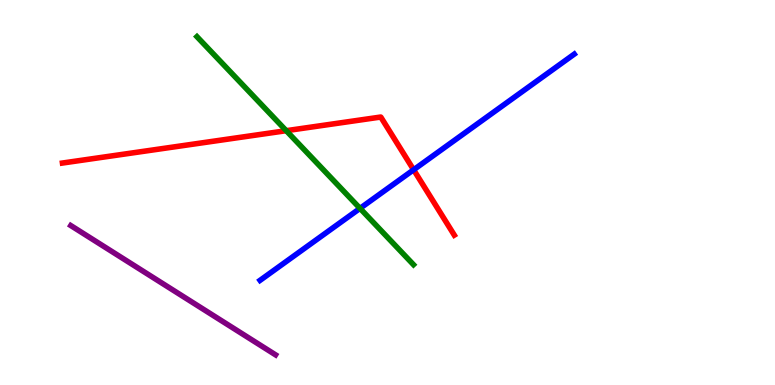[{'lines': ['blue', 'red'], 'intersections': [{'x': 5.34, 'y': 5.59}]}, {'lines': ['green', 'red'], 'intersections': [{'x': 3.69, 'y': 6.61}]}, {'lines': ['purple', 'red'], 'intersections': []}, {'lines': ['blue', 'green'], 'intersections': [{'x': 4.65, 'y': 4.59}]}, {'lines': ['blue', 'purple'], 'intersections': []}, {'lines': ['green', 'purple'], 'intersections': []}]